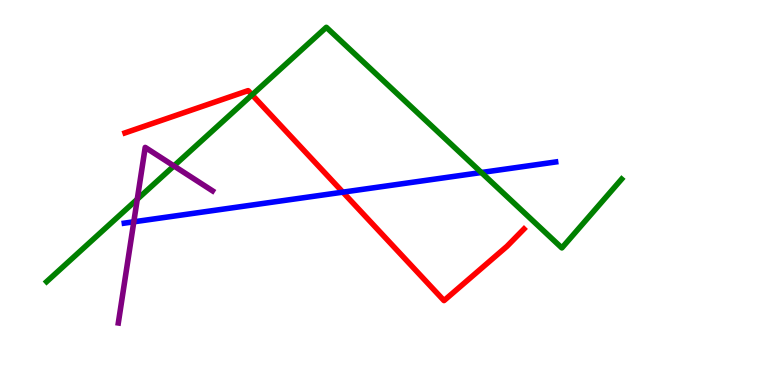[{'lines': ['blue', 'red'], 'intersections': [{'x': 4.42, 'y': 5.01}]}, {'lines': ['green', 'red'], 'intersections': [{'x': 3.25, 'y': 7.54}]}, {'lines': ['purple', 'red'], 'intersections': []}, {'lines': ['blue', 'green'], 'intersections': [{'x': 6.21, 'y': 5.52}]}, {'lines': ['blue', 'purple'], 'intersections': [{'x': 1.73, 'y': 4.24}]}, {'lines': ['green', 'purple'], 'intersections': [{'x': 1.77, 'y': 4.82}, {'x': 2.24, 'y': 5.69}]}]